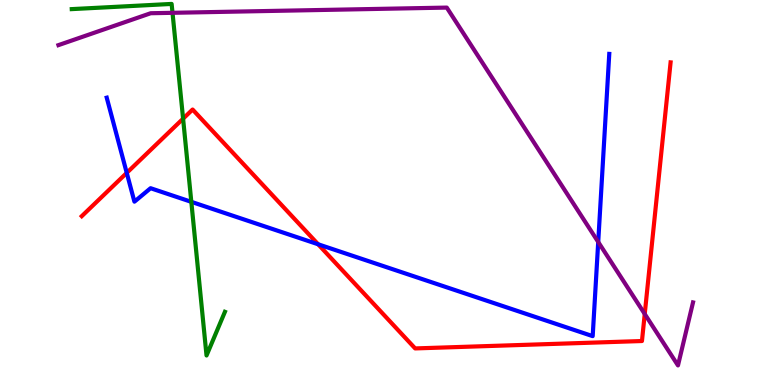[{'lines': ['blue', 'red'], 'intersections': [{'x': 1.64, 'y': 5.51}, {'x': 4.1, 'y': 3.66}]}, {'lines': ['green', 'red'], 'intersections': [{'x': 2.36, 'y': 6.92}]}, {'lines': ['purple', 'red'], 'intersections': [{'x': 8.32, 'y': 1.84}]}, {'lines': ['blue', 'green'], 'intersections': [{'x': 2.47, 'y': 4.76}]}, {'lines': ['blue', 'purple'], 'intersections': [{'x': 7.72, 'y': 3.71}]}, {'lines': ['green', 'purple'], 'intersections': [{'x': 2.23, 'y': 9.67}]}]